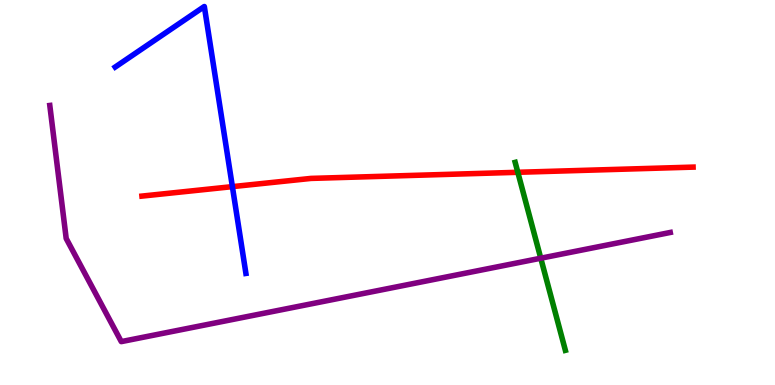[{'lines': ['blue', 'red'], 'intersections': [{'x': 3.0, 'y': 5.15}]}, {'lines': ['green', 'red'], 'intersections': [{'x': 6.68, 'y': 5.52}]}, {'lines': ['purple', 'red'], 'intersections': []}, {'lines': ['blue', 'green'], 'intersections': []}, {'lines': ['blue', 'purple'], 'intersections': []}, {'lines': ['green', 'purple'], 'intersections': [{'x': 6.98, 'y': 3.29}]}]